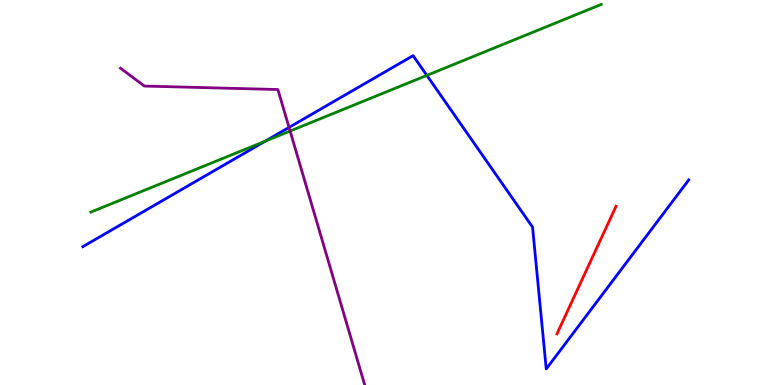[{'lines': ['blue', 'red'], 'intersections': []}, {'lines': ['green', 'red'], 'intersections': []}, {'lines': ['purple', 'red'], 'intersections': []}, {'lines': ['blue', 'green'], 'intersections': [{'x': 3.42, 'y': 6.33}, {'x': 5.51, 'y': 8.04}]}, {'lines': ['blue', 'purple'], 'intersections': [{'x': 3.73, 'y': 6.69}]}, {'lines': ['green', 'purple'], 'intersections': [{'x': 3.74, 'y': 6.6}]}]